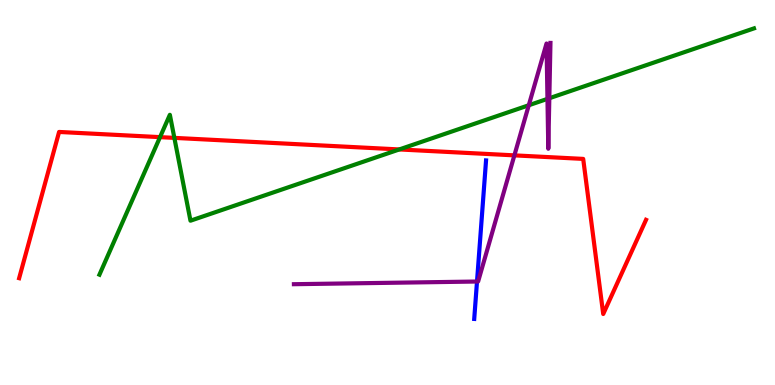[{'lines': ['blue', 'red'], 'intersections': []}, {'lines': ['green', 'red'], 'intersections': [{'x': 2.06, 'y': 6.44}, {'x': 2.25, 'y': 6.42}, {'x': 5.15, 'y': 6.12}]}, {'lines': ['purple', 'red'], 'intersections': [{'x': 6.64, 'y': 5.96}]}, {'lines': ['blue', 'green'], 'intersections': []}, {'lines': ['blue', 'purple'], 'intersections': [{'x': 6.15, 'y': 2.69}]}, {'lines': ['green', 'purple'], 'intersections': [{'x': 6.82, 'y': 7.27}, {'x': 7.06, 'y': 7.43}, {'x': 7.09, 'y': 7.45}]}]